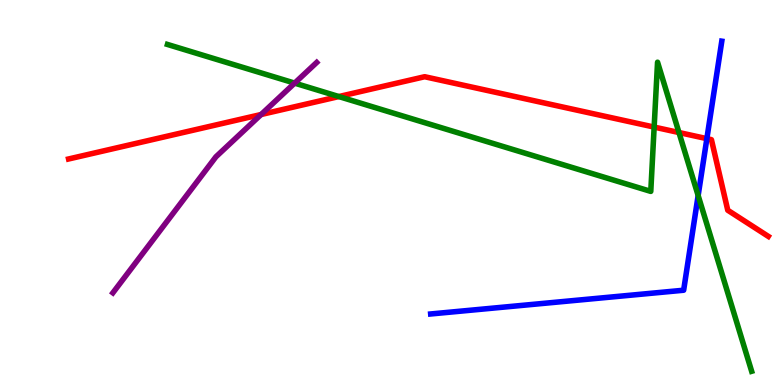[{'lines': ['blue', 'red'], 'intersections': [{'x': 9.12, 'y': 6.4}]}, {'lines': ['green', 'red'], 'intersections': [{'x': 4.37, 'y': 7.49}, {'x': 8.44, 'y': 6.7}, {'x': 8.76, 'y': 6.56}]}, {'lines': ['purple', 'red'], 'intersections': [{'x': 3.37, 'y': 7.03}]}, {'lines': ['blue', 'green'], 'intersections': [{'x': 9.01, 'y': 4.92}]}, {'lines': ['blue', 'purple'], 'intersections': []}, {'lines': ['green', 'purple'], 'intersections': [{'x': 3.8, 'y': 7.84}]}]